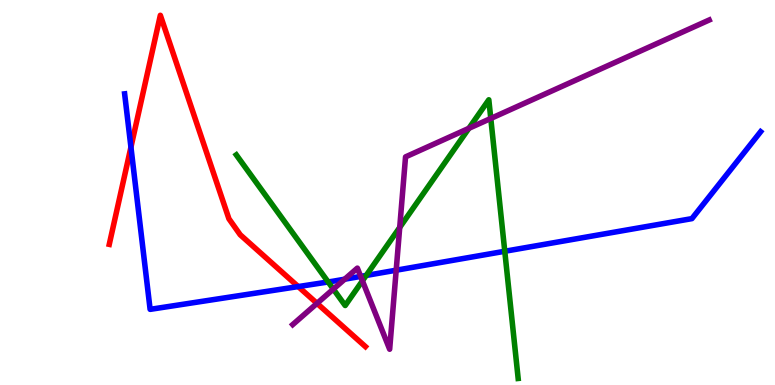[{'lines': ['blue', 'red'], 'intersections': [{'x': 1.69, 'y': 6.18}, {'x': 3.85, 'y': 2.56}]}, {'lines': ['green', 'red'], 'intersections': []}, {'lines': ['purple', 'red'], 'intersections': [{'x': 4.09, 'y': 2.12}]}, {'lines': ['blue', 'green'], 'intersections': [{'x': 4.23, 'y': 2.68}, {'x': 4.72, 'y': 2.85}, {'x': 6.51, 'y': 3.47}]}, {'lines': ['blue', 'purple'], 'intersections': [{'x': 4.45, 'y': 2.75}, {'x': 4.65, 'y': 2.82}, {'x': 5.11, 'y': 2.98}]}, {'lines': ['green', 'purple'], 'intersections': [{'x': 4.3, 'y': 2.49}, {'x': 4.68, 'y': 2.71}, {'x': 5.16, 'y': 4.09}, {'x': 6.05, 'y': 6.67}, {'x': 6.33, 'y': 6.92}]}]